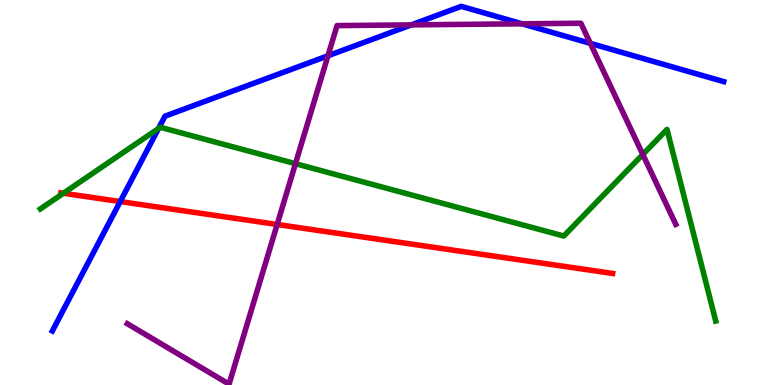[{'lines': ['blue', 'red'], 'intersections': [{'x': 1.55, 'y': 4.76}]}, {'lines': ['green', 'red'], 'intersections': [{'x': 0.817, 'y': 4.98}]}, {'lines': ['purple', 'red'], 'intersections': [{'x': 3.58, 'y': 4.17}]}, {'lines': ['blue', 'green'], 'intersections': [{'x': 2.05, 'y': 6.66}]}, {'lines': ['blue', 'purple'], 'intersections': [{'x': 4.23, 'y': 8.55}, {'x': 5.31, 'y': 9.35}, {'x': 6.74, 'y': 9.38}, {'x': 7.62, 'y': 8.87}]}, {'lines': ['green', 'purple'], 'intersections': [{'x': 3.81, 'y': 5.75}, {'x': 8.29, 'y': 5.99}]}]